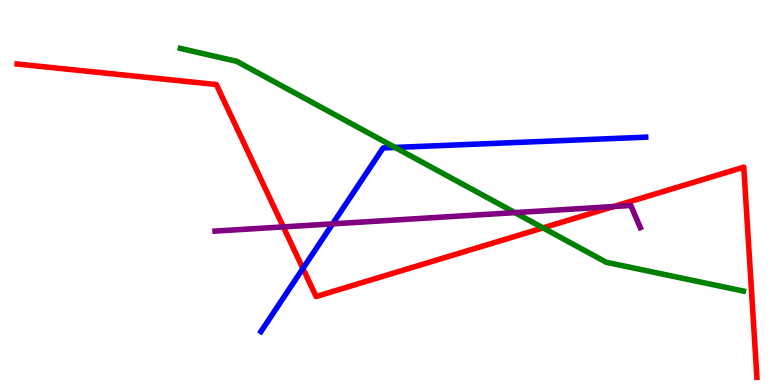[{'lines': ['blue', 'red'], 'intersections': [{'x': 3.91, 'y': 3.03}]}, {'lines': ['green', 'red'], 'intersections': [{'x': 7.01, 'y': 4.08}]}, {'lines': ['purple', 'red'], 'intersections': [{'x': 3.66, 'y': 4.11}, {'x': 7.92, 'y': 4.64}]}, {'lines': ['blue', 'green'], 'intersections': [{'x': 5.1, 'y': 6.17}]}, {'lines': ['blue', 'purple'], 'intersections': [{'x': 4.29, 'y': 4.19}]}, {'lines': ['green', 'purple'], 'intersections': [{'x': 6.64, 'y': 4.48}]}]